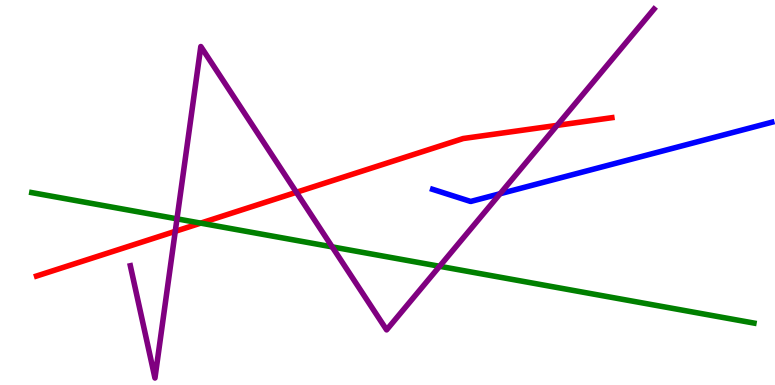[{'lines': ['blue', 'red'], 'intersections': []}, {'lines': ['green', 'red'], 'intersections': [{'x': 2.59, 'y': 4.2}]}, {'lines': ['purple', 'red'], 'intersections': [{'x': 2.26, 'y': 3.99}, {'x': 3.82, 'y': 5.01}, {'x': 7.19, 'y': 6.74}]}, {'lines': ['blue', 'green'], 'intersections': []}, {'lines': ['blue', 'purple'], 'intersections': [{'x': 6.45, 'y': 4.97}]}, {'lines': ['green', 'purple'], 'intersections': [{'x': 2.28, 'y': 4.32}, {'x': 4.29, 'y': 3.59}, {'x': 5.67, 'y': 3.08}]}]